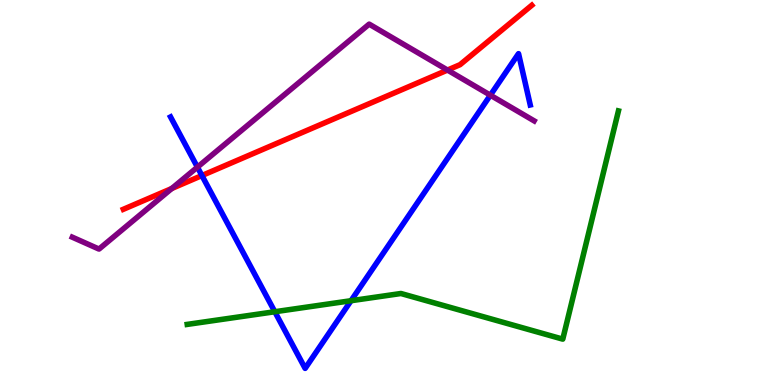[{'lines': ['blue', 'red'], 'intersections': [{'x': 2.61, 'y': 5.44}]}, {'lines': ['green', 'red'], 'intersections': []}, {'lines': ['purple', 'red'], 'intersections': [{'x': 2.22, 'y': 5.1}, {'x': 5.77, 'y': 8.18}]}, {'lines': ['blue', 'green'], 'intersections': [{'x': 3.55, 'y': 1.9}, {'x': 4.53, 'y': 2.19}]}, {'lines': ['blue', 'purple'], 'intersections': [{'x': 2.55, 'y': 5.66}, {'x': 6.33, 'y': 7.53}]}, {'lines': ['green', 'purple'], 'intersections': []}]